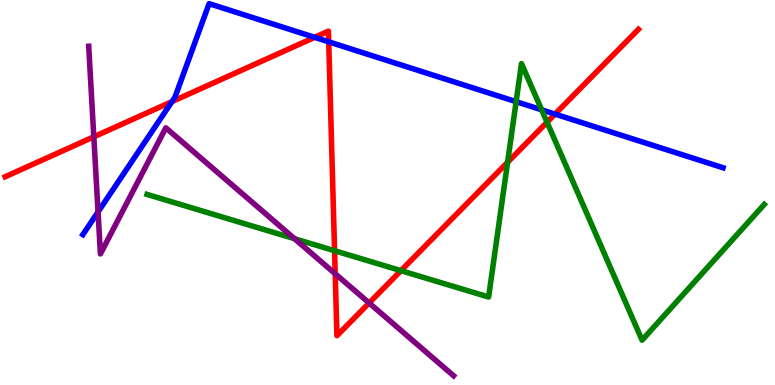[{'lines': ['blue', 'red'], 'intersections': [{'x': 2.22, 'y': 7.36}, {'x': 4.06, 'y': 9.03}, {'x': 4.24, 'y': 8.91}, {'x': 7.16, 'y': 7.04}]}, {'lines': ['green', 'red'], 'intersections': [{'x': 4.32, 'y': 3.49}, {'x': 5.17, 'y': 2.97}, {'x': 6.55, 'y': 5.78}, {'x': 7.06, 'y': 6.83}]}, {'lines': ['purple', 'red'], 'intersections': [{'x': 1.21, 'y': 6.45}, {'x': 4.33, 'y': 2.89}, {'x': 4.76, 'y': 2.13}]}, {'lines': ['blue', 'green'], 'intersections': [{'x': 6.66, 'y': 7.36}, {'x': 6.99, 'y': 7.15}]}, {'lines': ['blue', 'purple'], 'intersections': [{'x': 1.27, 'y': 4.5}]}, {'lines': ['green', 'purple'], 'intersections': [{'x': 3.8, 'y': 3.8}]}]